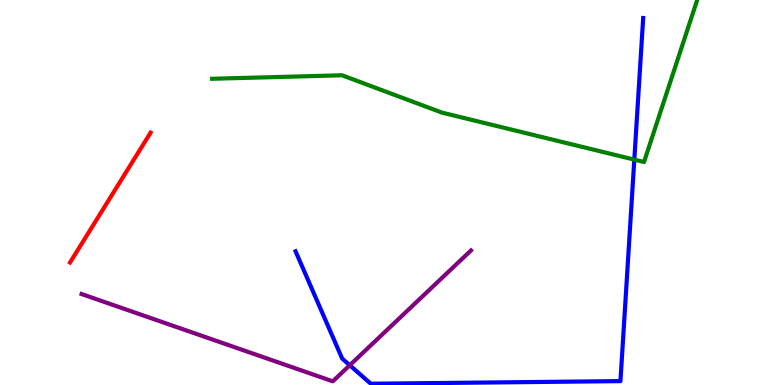[{'lines': ['blue', 'red'], 'intersections': []}, {'lines': ['green', 'red'], 'intersections': []}, {'lines': ['purple', 'red'], 'intersections': []}, {'lines': ['blue', 'green'], 'intersections': [{'x': 8.18, 'y': 5.85}]}, {'lines': ['blue', 'purple'], 'intersections': [{'x': 4.51, 'y': 0.513}]}, {'lines': ['green', 'purple'], 'intersections': []}]